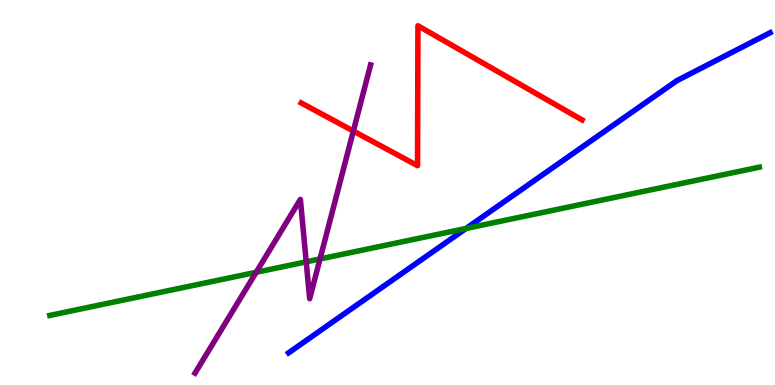[{'lines': ['blue', 'red'], 'intersections': []}, {'lines': ['green', 'red'], 'intersections': []}, {'lines': ['purple', 'red'], 'intersections': [{'x': 4.56, 'y': 6.6}]}, {'lines': ['blue', 'green'], 'intersections': [{'x': 6.01, 'y': 4.07}]}, {'lines': ['blue', 'purple'], 'intersections': []}, {'lines': ['green', 'purple'], 'intersections': [{'x': 3.31, 'y': 2.93}, {'x': 3.95, 'y': 3.2}, {'x': 4.13, 'y': 3.27}]}]